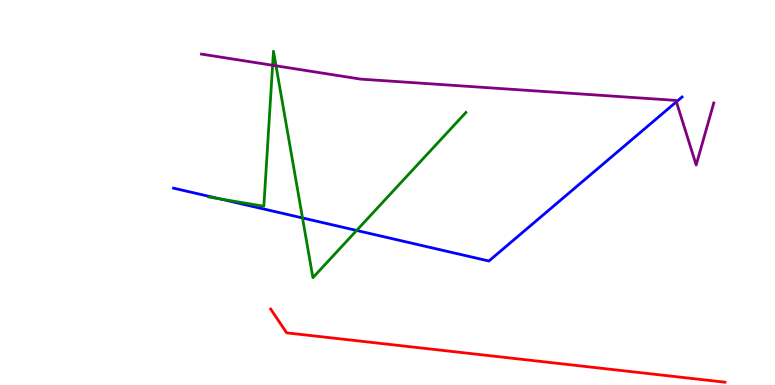[{'lines': ['blue', 'red'], 'intersections': []}, {'lines': ['green', 'red'], 'intersections': []}, {'lines': ['purple', 'red'], 'intersections': []}, {'lines': ['blue', 'green'], 'intersections': [{'x': 2.84, 'y': 4.83}, {'x': 3.9, 'y': 4.34}, {'x': 4.6, 'y': 4.01}]}, {'lines': ['blue', 'purple'], 'intersections': [{'x': 8.73, 'y': 7.35}]}, {'lines': ['green', 'purple'], 'intersections': [{'x': 3.52, 'y': 8.3}, {'x': 3.56, 'y': 8.29}]}]